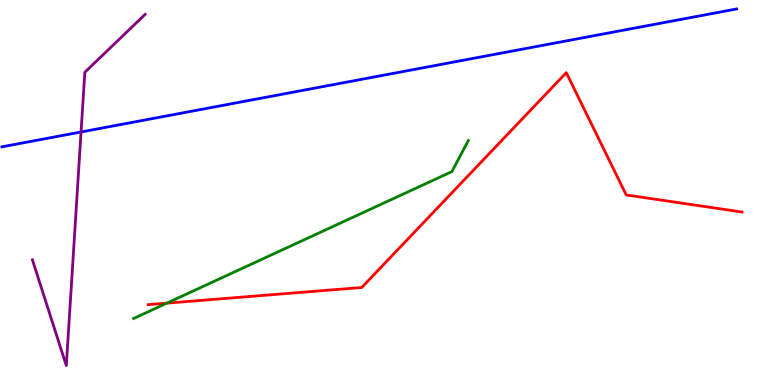[{'lines': ['blue', 'red'], 'intersections': []}, {'lines': ['green', 'red'], 'intersections': [{'x': 2.15, 'y': 2.13}]}, {'lines': ['purple', 'red'], 'intersections': []}, {'lines': ['blue', 'green'], 'intersections': []}, {'lines': ['blue', 'purple'], 'intersections': [{'x': 1.05, 'y': 6.57}]}, {'lines': ['green', 'purple'], 'intersections': []}]